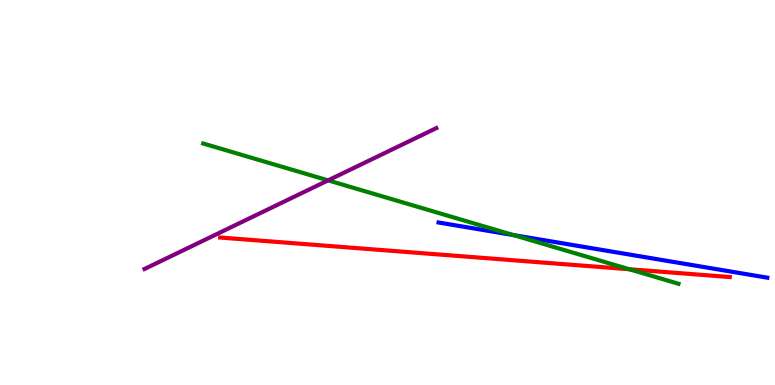[{'lines': ['blue', 'red'], 'intersections': []}, {'lines': ['green', 'red'], 'intersections': [{'x': 8.12, 'y': 3.01}]}, {'lines': ['purple', 'red'], 'intersections': []}, {'lines': ['blue', 'green'], 'intersections': [{'x': 6.63, 'y': 3.89}]}, {'lines': ['blue', 'purple'], 'intersections': []}, {'lines': ['green', 'purple'], 'intersections': [{'x': 4.23, 'y': 5.32}]}]